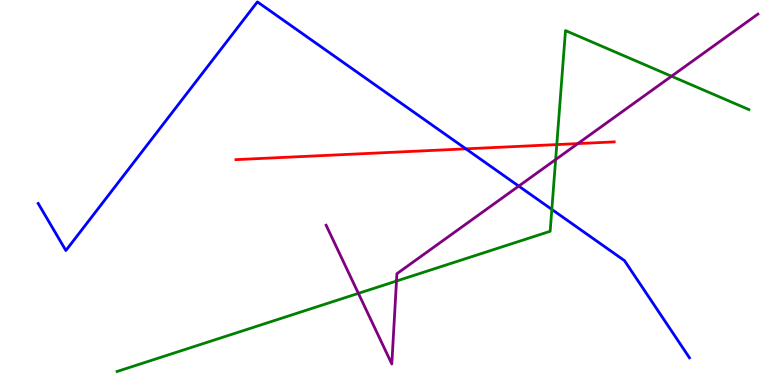[{'lines': ['blue', 'red'], 'intersections': [{'x': 6.01, 'y': 6.13}]}, {'lines': ['green', 'red'], 'intersections': [{'x': 7.18, 'y': 6.24}]}, {'lines': ['purple', 'red'], 'intersections': [{'x': 7.46, 'y': 6.27}]}, {'lines': ['blue', 'green'], 'intersections': [{'x': 7.12, 'y': 4.56}]}, {'lines': ['blue', 'purple'], 'intersections': [{'x': 6.69, 'y': 5.17}]}, {'lines': ['green', 'purple'], 'intersections': [{'x': 4.62, 'y': 2.38}, {'x': 5.12, 'y': 2.7}, {'x': 7.17, 'y': 5.86}, {'x': 8.66, 'y': 8.02}]}]